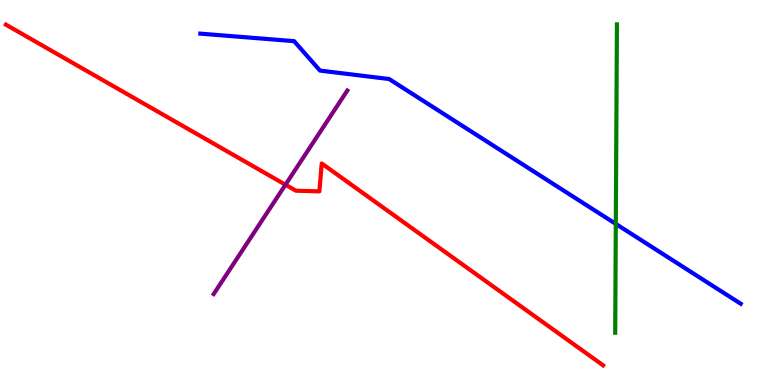[{'lines': ['blue', 'red'], 'intersections': []}, {'lines': ['green', 'red'], 'intersections': []}, {'lines': ['purple', 'red'], 'intersections': [{'x': 3.68, 'y': 5.2}]}, {'lines': ['blue', 'green'], 'intersections': [{'x': 7.95, 'y': 4.18}]}, {'lines': ['blue', 'purple'], 'intersections': []}, {'lines': ['green', 'purple'], 'intersections': []}]